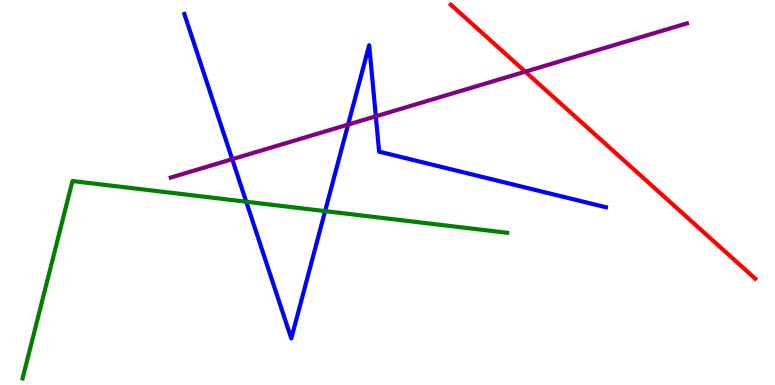[{'lines': ['blue', 'red'], 'intersections': []}, {'lines': ['green', 'red'], 'intersections': []}, {'lines': ['purple', 'red'], 'intersections': [{'x': 6.78, 'y': 8.14}]}, {'lines': ['blue', 'green'], 'intersections': [{'x': 3.18, 'y': 4.76}, {'x': 4.19, 'y': 4.52}]}, {'lines': ['blue', 'purple'], 'intersections': [{'x': 3.0, 'y': 5.86}, {'x': 4.49, 'y': 6.76}, {'x': 4.85, 'y': 6.98}]}, {'lines': ['green', 'purple'], 'intersections': []}]